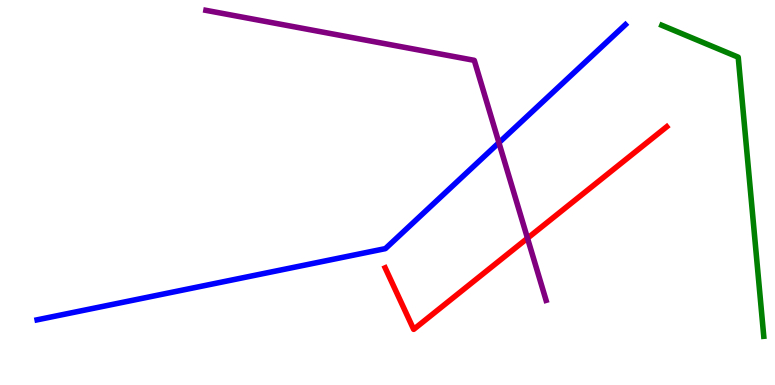[{'lines': ['blue', 'red'], 'intersections': []}, {'lines': ['green', 'red'], 'intersections': []}, {'lines': ['purple', 'red'], 'intersections': [{'x': 6.81, 'y': 3.81}]}, {'lines': ['blue', 'green'], 'intersections': []}, {'lines': ['blue', 'purple'], 'intersections': [{'x': 6.44, 'y': 6.29}]}, {'lines': ['green', 'purple'], 'intersections': []}]